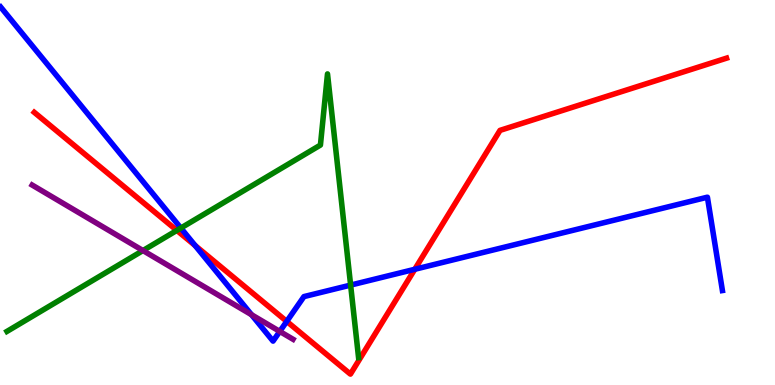[{'lines': ['blue', 'red'], 'intersections': [{'x': 2.52, 'y': 3.62}, {'x': 3.7, 'y': 1.65}, {'x': 5.35, 'y': 3.01}]}, {'lines': ['green', 'red'], 'intersections': [{'x': 2.28, 'y': 4.02}]}, {'lines': ['purple', 'red'], 'intersections': []}, {'lines': ['blue', 'green'], 'intersections': [{'x': 2.33, 'y': 4.08}, {'x': 4.52, 'y': 2.6}]}, {'lines': ['blue', 'purple'], 'intersections': [{'x': 3.25, 'y': 1.83}, {'x': 3.61, 'y': 1.39}]}, {'lines': ['green', 'purple'], 'intersections': [{'x': 1.84, 'y': 3.49}]}]